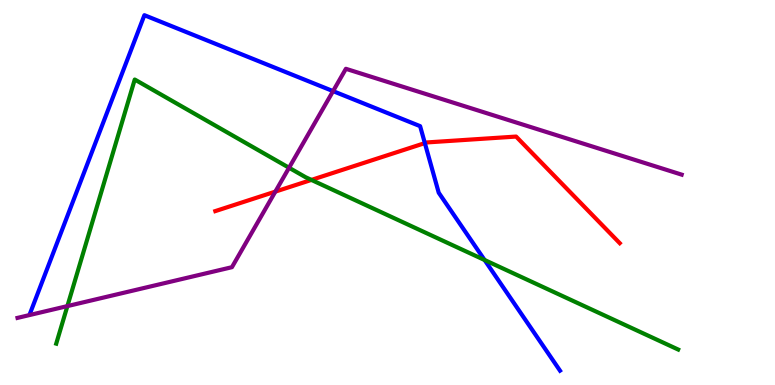[{'lines': ['blue', 'red'], 'intersections': [{'x': 5.48, 'y': 6.28}]}, {'lines': ['green', 'red'], 'intersections': [{'x': 4.02, 'y': 5.33}]}, {'lines': ['purple', 'red'], 'intersections': [{'x': 3.55, 'y': 5.02}]}, {'lines': ['blue', 'green'], 'intersections': [{'x': 6.25, 'y': 3.25}]}, {'lines': ['blue', 'purple'], 'intersections': [{'x': 4.3, 'y': 7.63}]}, {'lines': ['green', 'purple'], 'intersections': [{'x': 0.87, 'y': 2.05}, {'x': 3.73, 'y': 5.64}]}]